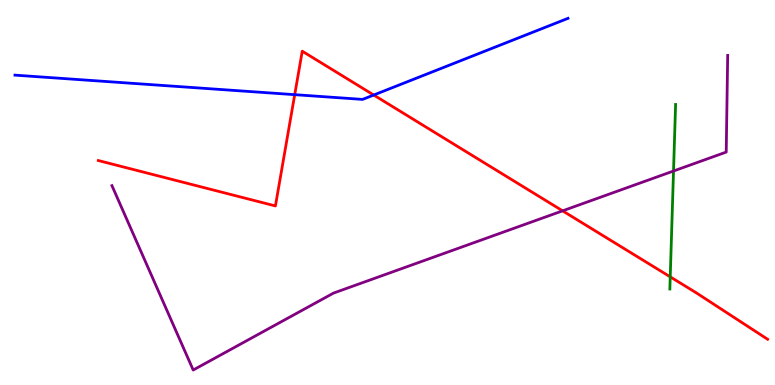[{'lines': ['blue', 'red'], 'intersections': [{'x': 3.8, 'y': 7.54}, {'x': 4.82, 'y': 7.53}]}, {'lines': ['green', 'red'], 'intersections': [{'x': 8.65, 'y': 2.81}]}, {'lines': ['purple', 'red'], 'intersections': [{'x': 7.26, 'y': 4.52}]}, {'lines': ['blue', 'green'], 'intersections': []}, {'lines': ['blue', 'purple'], 'intersections': []}, {'lines': ['green', 'purple'], 'intersections': [{'x': 8.69, 'y': 5.56}]}]